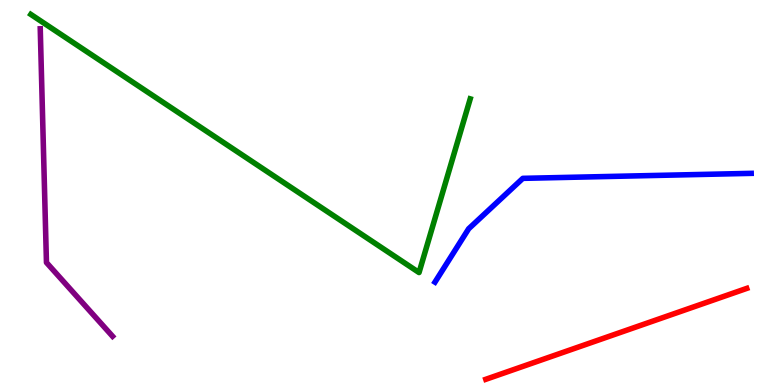[{'lines': ['blue', 'red'], 'intersections': []}, {'lines': ['green', 'red'], 'intersections': []}, {'lines': ['purple', 'red'], 'intersections': []}, {'lines': ['blue', 'green'], 'intersections': []}, {'lines': ['blue', 'purple'], 'intersections': []}, {'lines': ['green', 'purple'], 'intersections': []}]